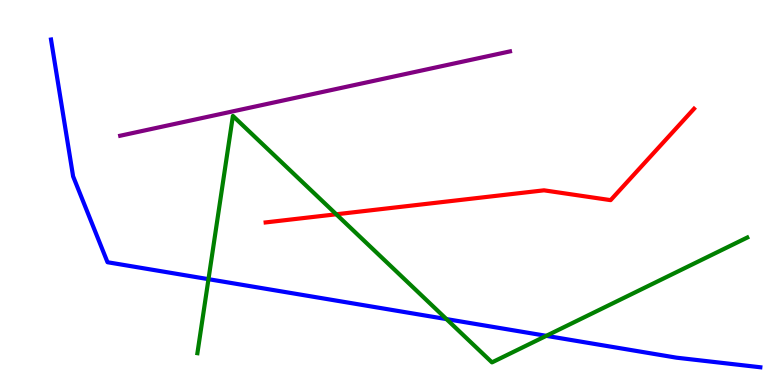[{'lines': ['blue', 'red'], 'intersections': []}, {'lines': ['green', 'red'], 'intersections': [{'x': 4.34, 'y': 4.43}]}, {'lines': ['purple', 'red'], 'intersections': []}, {'lines': ['blue', 'green'], 'intersections': [{'x': 2.69, 'y': 2.75}, {'x': 5.76, 'y': 1.71}, {'x': 7.05, 'y': 1.28}]}, {'lines': ['blue', 'purple'], 'intersections': []}, {'lines': ['green', 'purple'], 'intersections': []}]